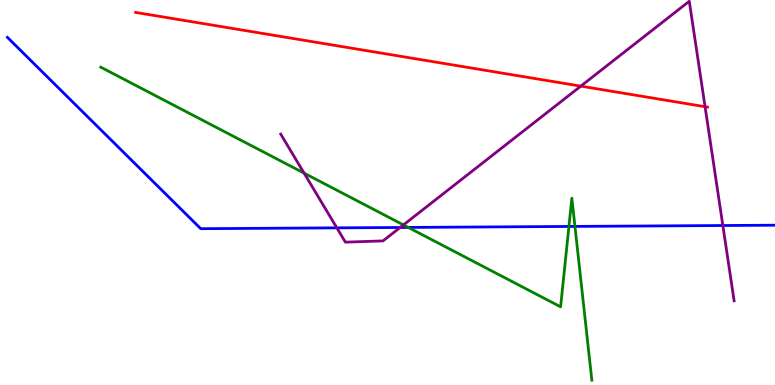[{'lines': ['blue', 'red'], 'intersections': []}, {'lines': ['green', 'red'], 'intersections': []}, {'lines': ['purple', 'red'], 'intersections': [{'x': 7.49, 'y': 7.76}, {'x': 9.1, 'y': 7.23}]}, {'lines': ['blue', 'green'], 'intersections': [{'x': 5.27, 'y': 4.09}, {'x': 7.34, 'y': 4.12}, {'x': 7.42, 'y': 4.12}]}, {'lines': ['blue', 'purple'], 'intersections': [{'x': 4.35, 'y': 4.08}, {'x': 5.16, 'y': 4.09}, {'x': 9.33, 'y': 4.14}]}, {'lines': ['green', 'purple'], 'intersections': [{'x': 3.92, 'y': 5.5}, {'x': 5.21, 'y': 4.16}]}]